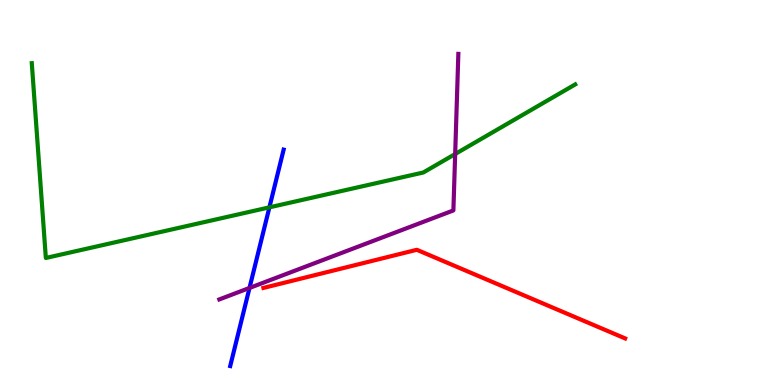[{'lines': ['blue', 'red'], 'intersections': []}, {'lines': ['green', 'red'], 'intersections': []}, {'lines': ['purple', 'red'], 'intersections': []}, {'lines': ['blue', 'green'], 'intersections': [{'x': 3.48, 'y': 4.61}]}, {'lines': ['blue', 'purple'], 'intersections': [{'x': 3.22, 'y': 2.52}]}, {'lines': ['green', 'purple'], 'intersections': [{'x': 5.87, 'y': 6.0}]}]